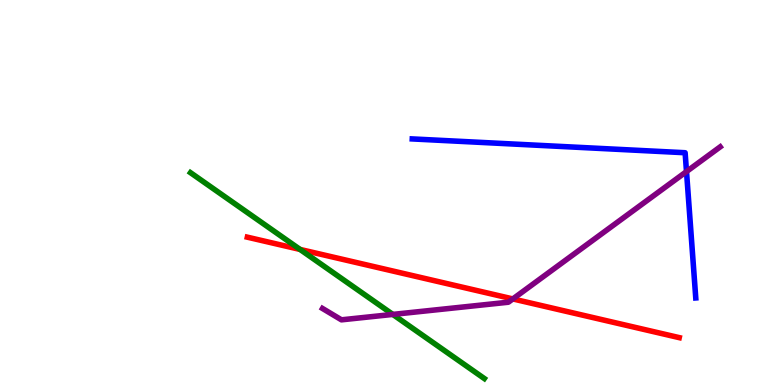[{'lines': ['blue', 'red'], 'intersections': []}, {'lines': ['green', 'red'], 'intersections': [{'x': 3.87, 'y': 3.52}]}, {'lines': ['purple', 'red'], 'intersections': [{'x': 6.62, 'y': 2.24}]}, {'lines': ['blue', 'green'], 'intersections': []}, {'lines': ['blue', 'purple'], 'intersections': [{'x': 8.86, 'y': 5.54}]}, {'lines': ['green', 'purple'], 'intersections': [{'x': 5.07, 'y': 1.83}]}]